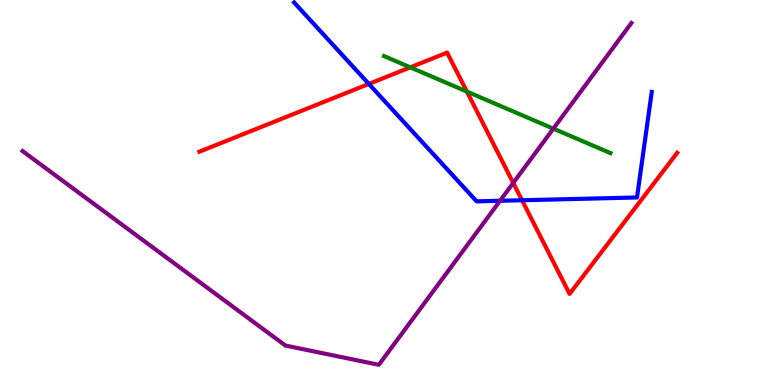[{'lines': ['blue', 'red'], 'intersections': [{'x': 4.76, 'y': 7.82}, {'x': 6.74, 'y': 4.8}]}, {'lines': ['green', 'red'], 'intersections': [{'x': 5.29, 'y': 8.25}, {'x': 6.02, 'y': 7.62}]}, {'lines': ['purple', 'red'], 'intersections': [{'x': 6.62, 'y': 5.25}]}, {'lines': ['blue', 'green'], 'intersections': []}, {'lines': ['blue', 'purple'], 'intersections': [{'x': 6.45, 'y': 4.78}]}, {'lines': ['green', 'purple'], 'intersections': [{'x': 7.14, 'y': 6.66}]}]